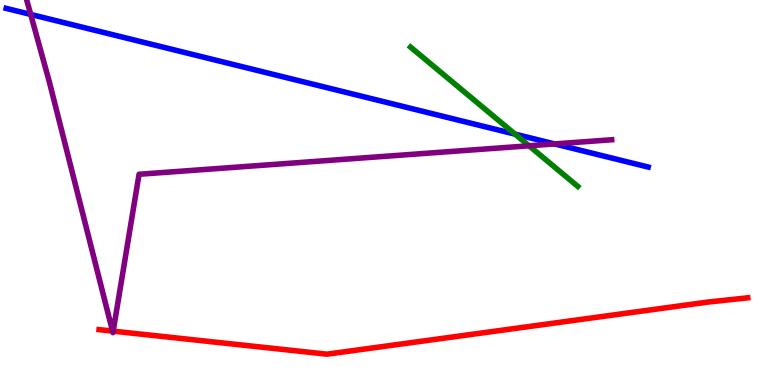[{'lines': ['blue', 'red'], 'intersections': []}, {'lines': ['green', 'red'], 'intersections': []}, {'lines': ['purple', 'red'], 'intersections': [{'x': 1.45, 'y': 1.4}, {'x': 1.46, 'y': 1.4}]}, {'lines': ['blue', 'green'], 'intersections': [{'x': 6.65, 'y': 6.52}]}, {'lines': ['blue', 'purple'], 'intersections': [{'x': 0.396, 'y': 9.63}, {'x': 7.16, 'y': 6.26}]}, {'lines': ['green', 'purple'], 'intersections': [{'x': 6.83, 'y': 6.21}]}]